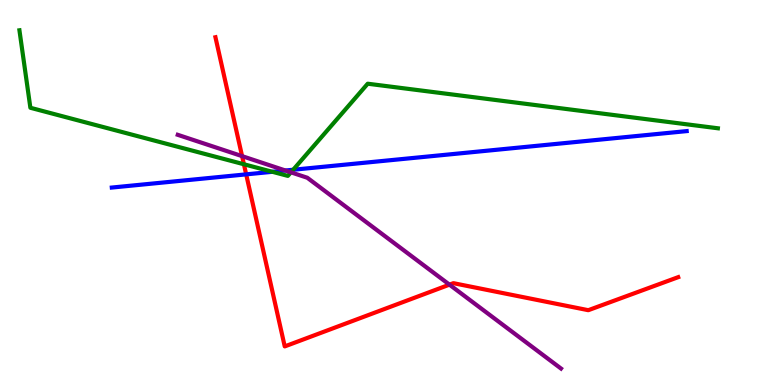[{'lines': ['blue', 'red'], 'intersections': [{'x': 3.18, 'y': 5.47}]}, {'lines': ['green', 'red'], 'intersections': [{'x': 3.15, 'y': 5.73}]}, {'lines': ['purple', 'red'], 'intersections': [{'x': 3.12, 'y': 5.94}, {'x': 5.8, 'y': 2.61}]}, {'lines': ['blue', 'green'], 'intersections': [{'x': 3.51, 'y': 5.54}, {'x': 3.78, 'y': 5.59}]}, {'lines': ['blue', 'purple'], 'intersections': [{'x': 3.68, 'y': 5.57}]}, {'lines': ['green', 'purple'], 'intersections': [{'x': 3.75, 'y': 5.52}]}]